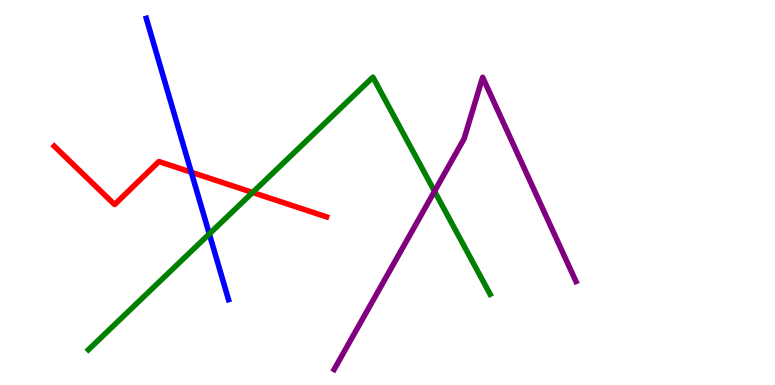[{'lines': ['blue', 'red'], 'intersections': [{'x': 2.47, 'y': 5.53}]}, {'lines': ['green', 'red'], 'intersections': [{'x': 3.26, 'y': 5.0}]}, {'lines': ['purple', 'red'], 'intersections': []}, {'lines': ['blue', 'green'], 'intersections': [{'x': 2.7, 'y': 3.92}]}, {'lines': ['blue', 'purple'], 'intersections': []}, {'lines': ['green', 'purple'], 'intersections': [{'x': 5.61, 'y': 5.03}]}]